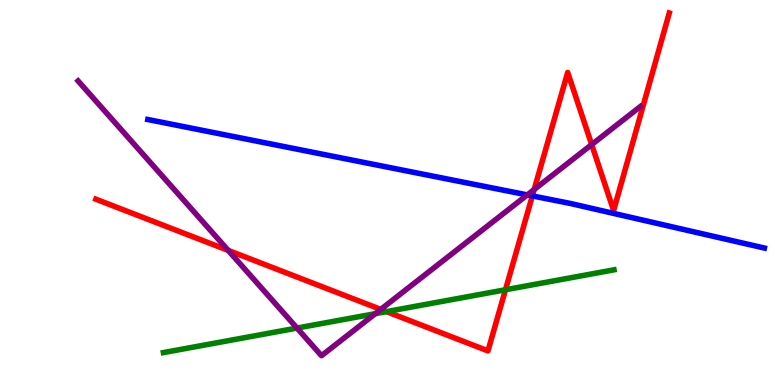[{'lines': ['blue', 'red'], 'intersections': [{'x': 6.87, 'y': 4.91}]}, {'lines': ['green', 'red'], 'intersections': [{'x': 4.99, 'y': 1.91}, {'x': 6.52, 'y': 2.47}]}, {'lines': ['purple', 'red'], 'intersections': [{'x': 2.94, 'y': 3.5}, {'x': 4.91, 'y': 1.96}, {'x': 6.89, 'y': 5.08}, {'x': 7.63, 'y': 6.24}]}, {'lines': ['blue', 'green'], 'intersections': []}, {'lines': ['blue', 'purple'], 'intersections': [{'x': 6.8, 'y': 4.94}]}, {'lines': ['green', 'purple'], 'intersections': [{'x': 3.83, 'y': 1.48}, {'x': 4.84, 'y': 1.85}]}]